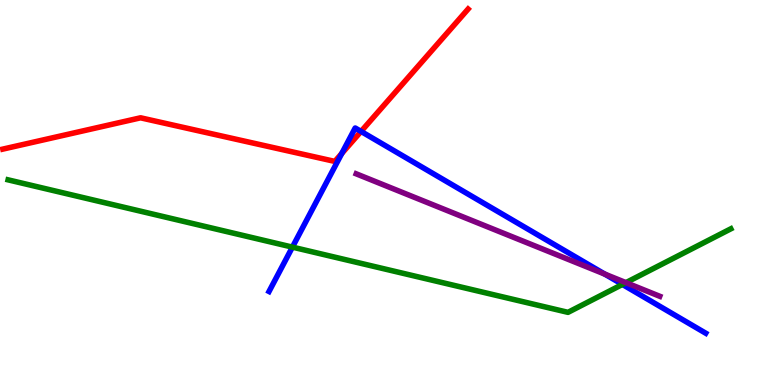[{'lines': ['blue', 'red'], 'intersections': [{'x': 4.41, 'y': 6.01}, {'x': 4.66, 'y': 6.59}]}, {'lines': ['green', 'red'], 'intersections': []}, {'lines': ['purple', 'red'], 'intersections': []}, {'lines': ['blue', 'green'], 'intersections': [{'x': 3.77, 'y': 3.58}, {'x': 8.03, 'y': 2.61}]}, {'lines': ['blue', 'purple'], 'intersections': [{'x': 7.8, 'y': 2.88}]}, {'lines': ['green', 'purple'], 'intersections': [{'x': 8.08, 'y': 2.66}]}]